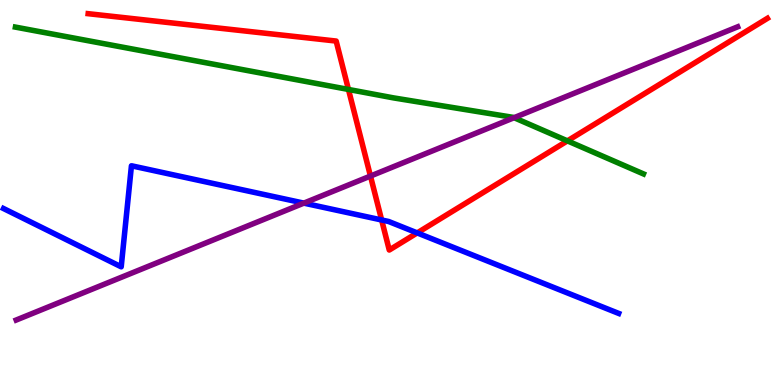[{'lines': ['blue', 'red'], 'intersections': [{'x': 4.92, 'y': 4.29}, {'x': 5.38, 'y': 3.95}]}, {'lines': ['green', 'red'], 'intersections': [{'x': 4.5, 'y': 7.68}, {'x': 7.32, 'y': 6.34}]}, {'lines': ['purple', 'red'], 'intersections': [{'x': 4.78, 'y': 5.43}]}, {'lines': ['blue', 'green'], 'intersections': []}, {'lines': ['blue', 'purple'], 'intersections': [{'x': 3.92, 'y': 4.72}]}, {'lines': ['green', 'purple'], 'intersections': [{'x': 6.63, 'y': 6.94}]}]